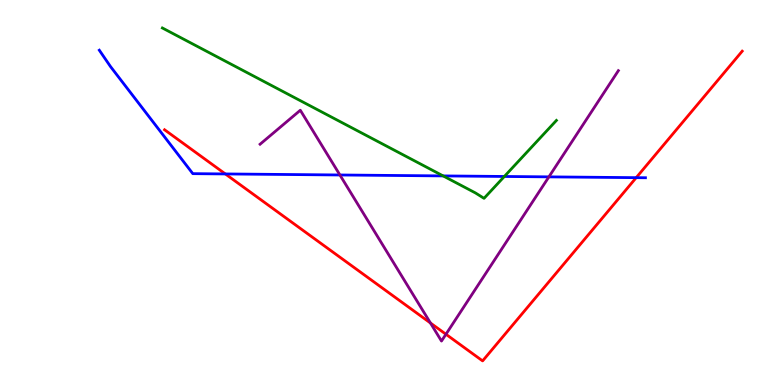[{'lines': ['blue', 'red'], 'intersections': [{'x': 2.91, 'y': 5.48}, {'x': 8.21, 'y': 5.39}]}, {'lines': ['green', 'red'], 'intersections': []}, {'lines': ['purple', 'red'], 'intersections': [{'x': 5.55, 'y': 1.61}, {'x': 5.75, 'y': 1.32}]}, {'lines': ['blue', 'green'], 'intersections': [{'x': 5.72, 'y': 5.43}, {'x': 6.51, 'y': 5.42}]}, {'lines': ['blue', 'purple'], 'intersections': [{'x': 4.39, 'y': 5.46}, {'x': 7.08, 'y': 5.41}]}, {'lines': ['green', 'purple'], 'intersections': []}]